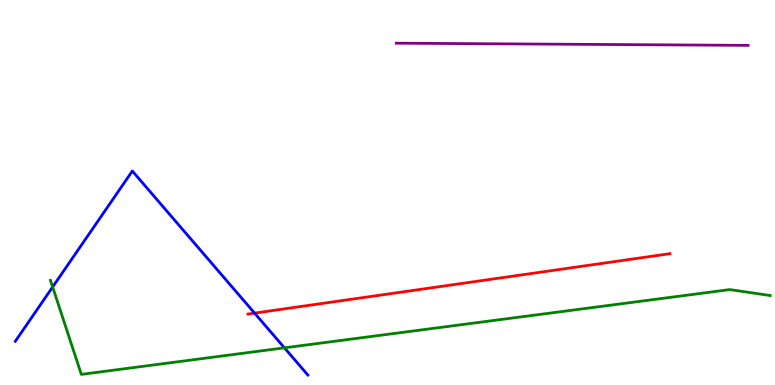[{'lines': ['blue', 'red'], 'intersections': [{'x': 3.28, 'y': 1.87}]}, {'lines': ['green', 'red'], 'intersections': []}, {'lines': ['purple', 'red'], 'intersections': []}, {'lines': ['blue', 'green'], 'intersections': [{'x': 0.679, 'y': 2.55}, {'x': 3.67, 'y': 0.965}]}, {'lines': ['blue', 'purple'], 'intersections': []}, {'lines': ['green', 'purple'], 'intersections': []}]